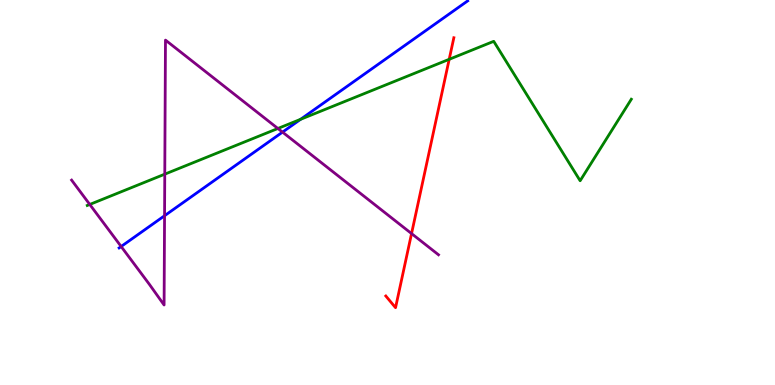[{'lines': ['blue', 'red'], 'intersections': []}, {'lines': ['green', 'red'], 'intersections': [{'x': 5.8, 'y': 8.46}]}, {'lines': ['purple', 'red'], 'intersections': [{'x': 5.31, 'y': 3.93}]}, {'lines': ['blue', 'green'], 'intersections': [{'x': 3.88, 'y': 6.9}]}, {'lines': ['blue', 'purple'], 'intersections': [{'x': 1.56, 'y': 3.6}, {'x': 2.12, 'y': 4.4}, {'x': 3.65, 'y': 6.57}]}, {'lines': ['green', 'purple'], 'intersections': [{'x': 1.16, 'y': 4.69}, {'x': 2.13, 'y': 5.48}, {'x': 3.59, 'y': 6.66}]}]